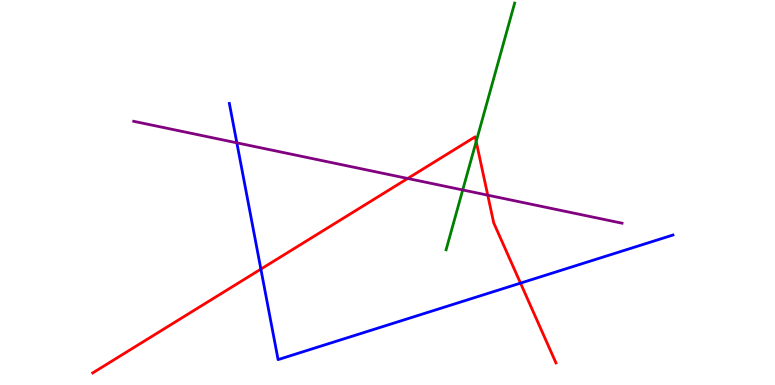[{'lines': ['blue', 'red'], 'intersections': [{'x': 3.37, 'y': 3.01}, {'x': 6.72, 'y': 2.65}]}, {'lines': ['green', 'red'], 'intersections': [{'x': 6.14, 'y': 6.32}]}, {'lines': ['purple', 'red'], 'intersections': [{'x': 5.26, 'y': 5.36}, {'x': 6.29, 'y': 4.93}]}, {'lines': ['blue', 'green'], 'intersections': []}, {'lines': ['blue', 'purple'], 'intersections': [{'x': 3.06, 'y': 6.29}]}, {'lines': ['green', 'purple'], 'intersections': [{'x': 5.97, 'y': 5.07}]}]